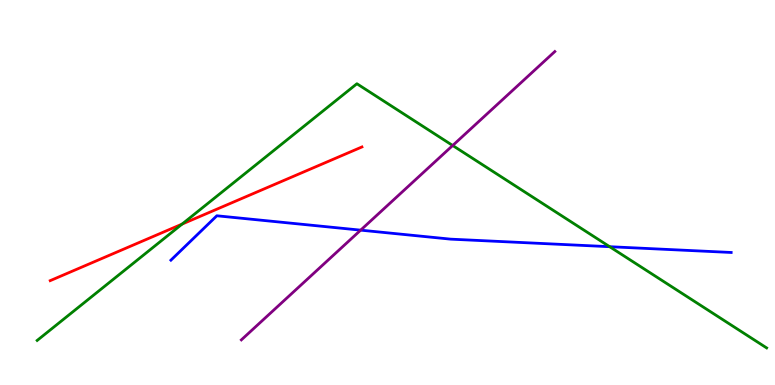[{'lines': ['blue', 'red'], 'intersections': []}, {'lines': ['green', 'red'], 'intersections': [{'x': 2.35, 'y': 4.18}]}, {'lines': ['purple', 'red'], 'intersections': []}, {'lines': ['blue', 'green'], 'intersections': [{'x': 7.87, 'y': 3.59}]}, {'lines': ['blue', 'purple'], 'intersections': [{'x': 4.65, 'y': 4.02}]}, {'lines': ['green', 'purple'], 'intersections': [{'x': 5.84, 'y': 6.22}]}]